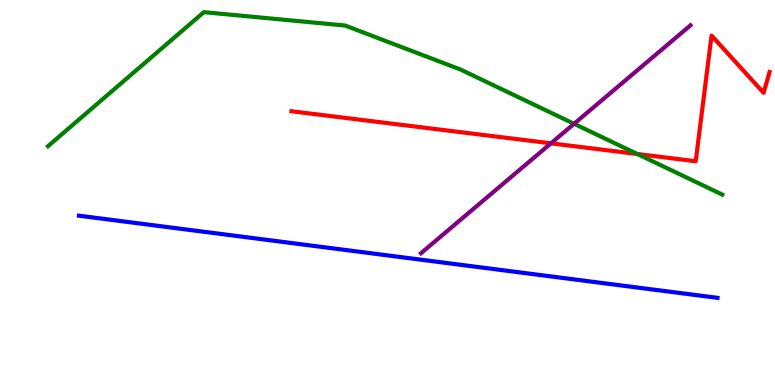[{'lines': ['blue', 'red'], 'intersections': []}, {'lines': ['green', 'red'], 'intersections': [{'x': 8.22, 'y': 6.0}]}, {'lines': ['purple', 'red'], 'intersections': [{'x': 7.11, 'y': 6.28}]}, {'lines': ['blue', 'green'], 'intersections': []}, {'lines': ['blue', 'purple'], 'intersections': []}, {'lines': ['green', 'purple'], 'intersections': [{'x': 7.41, 'y': 6.79}]}]